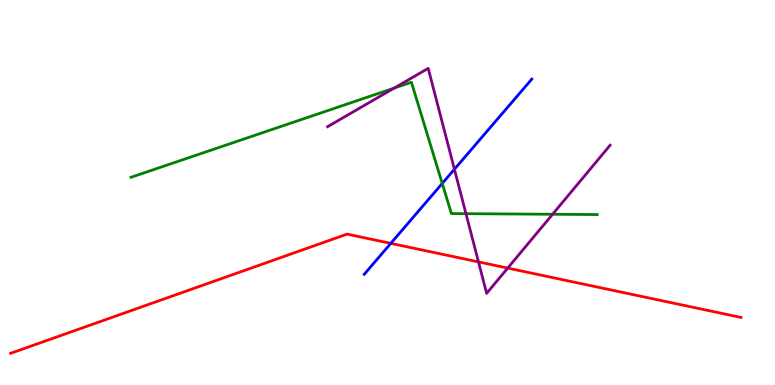[{'lines': ['blue', 'red'], 'intersections': [{'x': 5.04, 'y': 3.68}]}, {'lines': ['green', 'red'], 'intersections': []}, {'lines': ['purple', 'red'], 'intersections': [{'x': 6.17, 'y': 3.2}, {'x': 6.55, 'y': 3.04}]}, {'lines': ['blue', 'green'], 'intersections': [{'x': 5.71, 'y': 5.24}]}, {'lines': ['blue', 'purple'], 'intersections': [{'x': 5.86, 'y': 5.6}]}, {'lines': ['green', 'purple'], 'intersections': [{'x': 5.09, 'y': 7.71}, {'x': 6.01, 'y': 4.45}, {'x': 7.13, 'y': 4.43}]}]